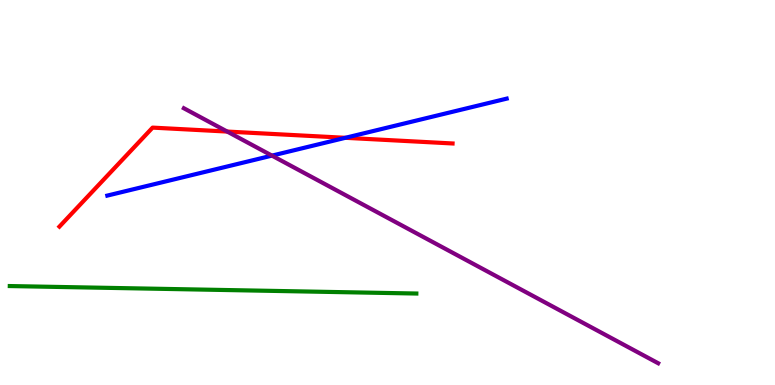[{'lines': ['blue', 'red'], 'intersections': [{'x': 4.46, 'y': 6.42}]}, {'lines': ['green', 'red'], 'intersections': []}, {'lines': ['purple', 'red'], 'intersections': [{'x': 2.93, 'y': 6.58}]}, {'lines': ['blue', 'green'], 'intersections': []}, {'lines': ['blue', 'purple'], 'intersections': [{'x': 3.51, 'y': 5.96}]}, {'lines': ['green', 'purple'], 'intersections': []}]